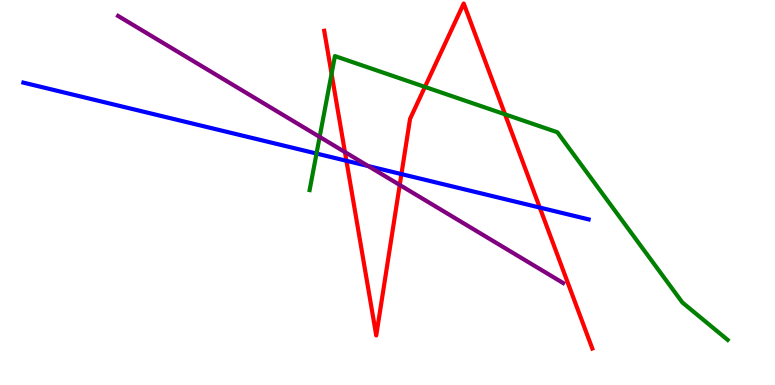[{'lines': ['blue', 'red'], 'intersections': [{'x': 4.47, 'y': 5.82}, {'x': 5.18, 'y': 5.48}, {'x': 6.96, 'y': 4.61}]}, {'lines': ['green', 'red'], 'intersections': [{'x': 4.28, 'y': 8.08}, {'x': 5.48, 'y': 7.74}, {'x': 6.52, 'y': 7.03}]}, {'lines': ['purple', 'red'], 'intersections': [{'x': 4.45, 'y': 6.05}, {'x': 5.16, 'y': 5.2}]}, {'lines': ['blue', 'green'], 'intersections': [{'x': 4.08, 'y': 6.01}]}, {'lines': ['blue', 'purple'], 'intersections': [{'x': 4.75, 'y': 5.69}]}, {'lines': ['green', 'purple'], 'intersections': [{'x': 4.12, 'y': 6.44}]}]